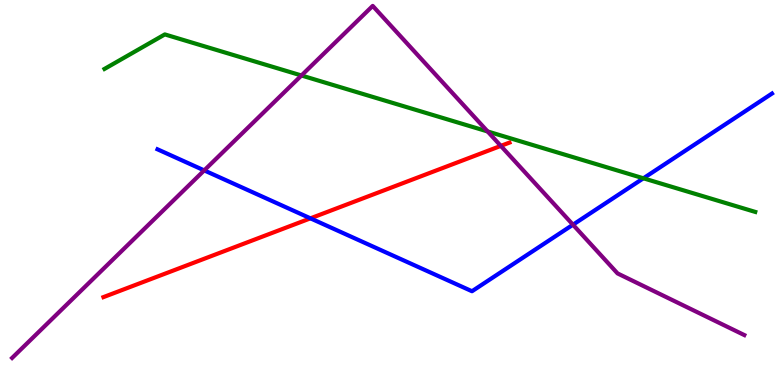[{'lines': ['blue', 'red'], 'intersections': [{'x': 4.01, 'y': 4.33}]}, {'lines': ['green', 'red'], 'intersections': []}, {'lines': ['purple', 'red'], 'intersections': [{'x': 6.46, 'y': 6.21}]}, {'lines': ['blue', 'green'], 'intersections': [{'x': 8.3, 'y': 5.37}]}, {'lines': ['blue', 'purple'], 'intersections': [{'x': 2.64, 'y': 5.57}, {'x': 7.39, 'y': 4.16}]}, {'lines': ['green', 'purple'], 'intersections': [{'x': 3.89, 'y': 8.04}, {'x': 6.29, 'y': 6.59}]}]